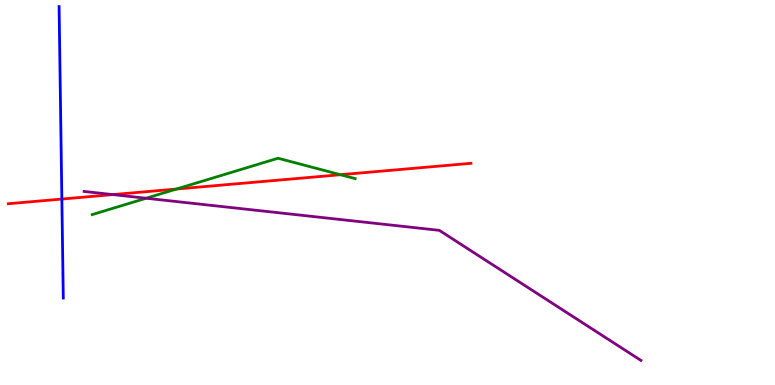[{'lines': ['blue', 'red'], 'intersections': [{'x': 0.798, 'y': 4.83}]}, {'lines': ['green', 'red'], 'intersections': [{'x': 2.28, 'y': 5.09}, {'x': 4.39, 'y': 5.46}]}, {'lines': ['purple', 'red'], 'intersections': [{'x': 1.46, 'y': 4.95}]}, {'lines': ['blue', 'green'], 'intersections': []}, {'lines': ['blue', 'purple'], 'intersections': []}, {'lines': ['green', 'purple'], 'intersections': [{'x': 1.89, 'y': 4.85}]}]